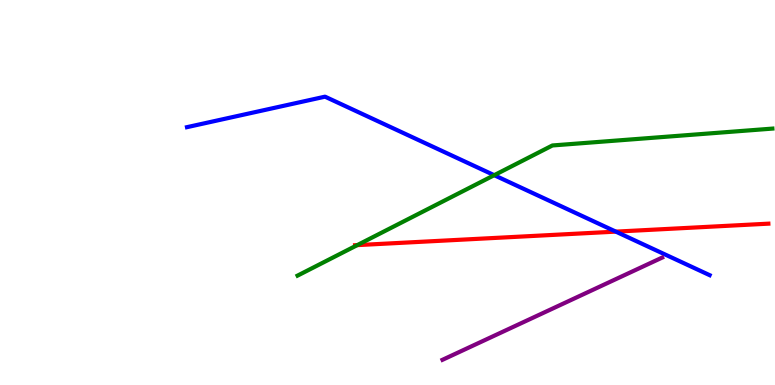[{'lines': ['blue', 'red'], 'intersections': [{'x': 7.95, 'y': 3.98}]}, {'lines': ['green', 'red'], 'intersections': [{'x': 4.61, 'y': 3.63}]}, {'lines': ['purple', 'red'], 'intersections': []}, {'lines': ['blue', 'green'], 'intersections': [{'x': 6.38, 'y': 5.45}]}, {'lines': ['blue', 'purple'], 'intersections': []}, {'lines': ['green', 'purple'], 'intersections': []}]